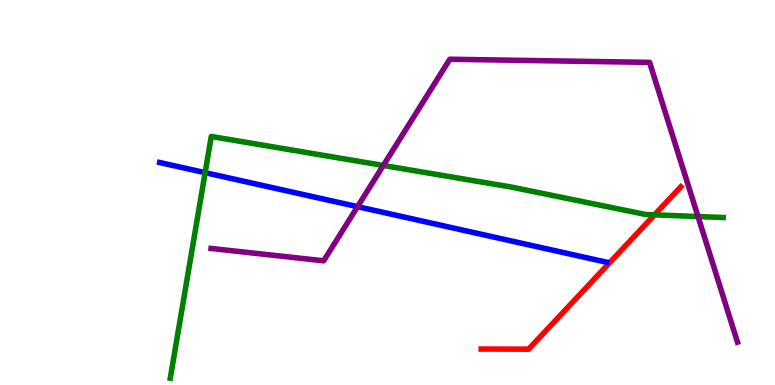[{'lines': ['blue', 'red'], 'intersections': []}, {'lines': ['green', 'red'], 'intersections': [{'x': 8.45, 'y': 4.42}]}, {'lines': ['purple', 'red'], 'intersections': []}, {'lines': ['blue', 'green'], 'intersections': [{'x': 2.65, 'y': 5.52}]}, {'lines': ['blue', 'purple'], 'intersections': [{'x': 4.61, 'y': 4.63}]}, {'lines': ['green', 'purple'], 'intersections': [{'x': 4.95, 'y': 5.7}, {'x': 9.01, 'y': 4.38}]}]